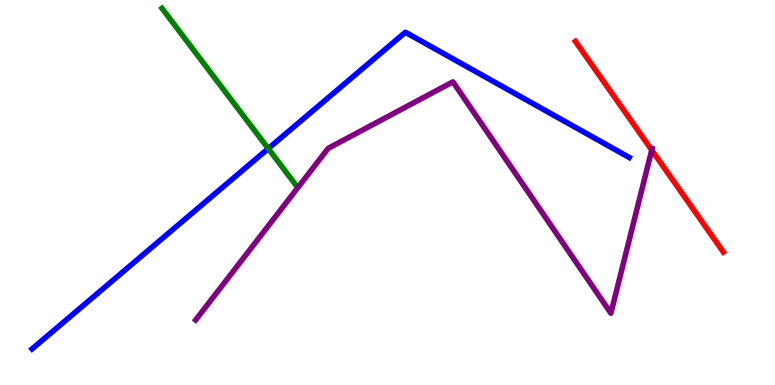[{'lines': ['blue', 'red'], 'intersections': []}, {'lines': ['green', 'red'], 'intersections': []}, {'lines': ['purple', 'red'], 'intersections': [{'x': 8.41, 'y': 6.1}]}, {'lines': ['blue', 'green'], 'intersections': [{'x': 3.46, 'y': 6.14}]}, {'lines': ['blue', 'purple'], 'intersections': []}, {'lines': ['green', 'purple'], 'intersections': []}]